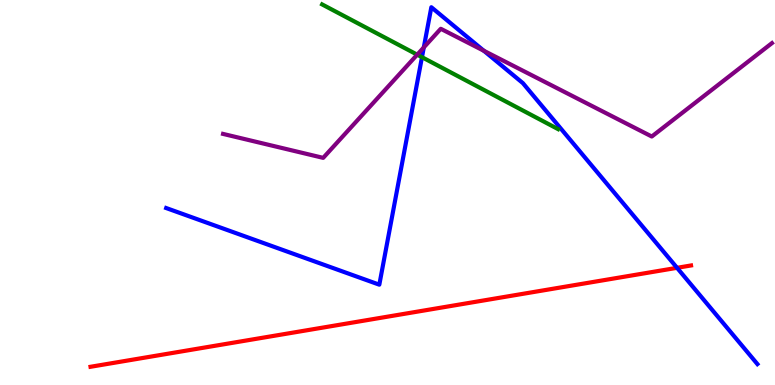[{'lines': ['blue', 'red'], 'intersections': [{'x': 8.74, 'y': 3.04}]}, {'lines': ['green', 'red'], 'intersections': []}, {'lines': ['purple', 'red'], 'intersections': []}, {'lines': ['blue', 'green'], 'intersections': [{'x': 5.44, 'y': 8.51}]}, {'lines': ['blue', 'purple'], 'intersections': [{'x': 5.47, 'y': 8.77}, {'x': 6.24, 'y': 8.68}]}, {'lines': ['green', 'purple'], 'intersections': [{'x': 5.38, 'y': 8.58}]}]